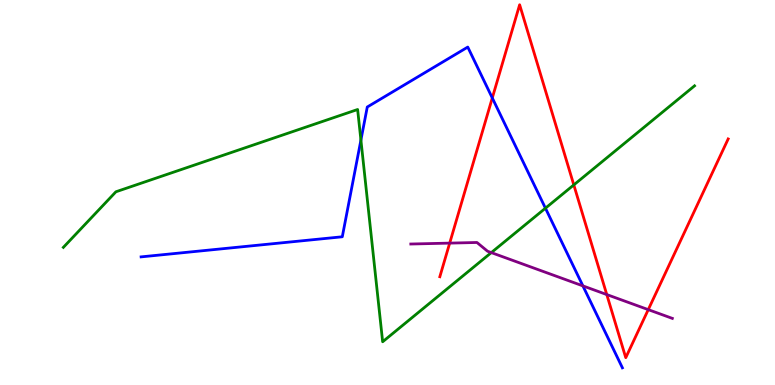[{'lines': ['blue', 'red'], 'intersections': [{'x': 6.35, 'y': 7.46}]}, {'lines': ['green', 'red'], 'intersections': [{'x': 7.4, 'y': 5.2}]}, {'lines': ['purple', 'red'], 'intersections': [{'x': 5.8, 'y': 3.69}, {'x': 7.83, 'y': 2.35}, {'x': 8.36, 'y': 1.96}]}, {'lines': ['blue', 'green'], 'intersections': [{'x': 4.66, 'y': 6.36}, {'x': 7.04, 'y': 4.59}]}, {'lines': ['blue', 'purple'], 'intersections': [{'x': 7.52, 'y': 2.57}]}, {'lines': ['green', 'purple'], 'intersections': [{'x': 6.34, 'y': 3.44}]}]